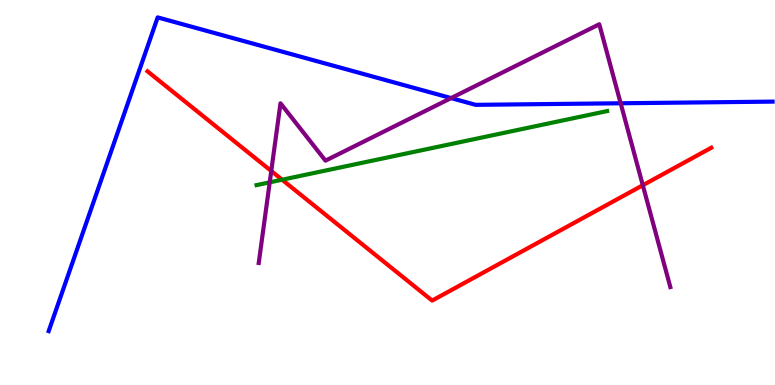[{'lines': ['blue', 'red'], 'intersections': []}, {'lines': ['green', 'red'], 'intersections': [{'x': 3.64, 'y': 5.33}]}, {'lines': ['purple', 'red'], 'intersections': [{'x': 3.5, 'y': 5.56}, {'x': 8.29, 'y': 5.19}]}, {'lines': ['blue', 'green'], 'intersections': []}, {'lines': ['blue', 'purple'], 'intersections': [{'x': 5.82, 'y': 7.45}, {'x': 8.01, 'y': 7.32}]}, {'lines': ['green', 'purple'], 'intersections': [{'x': 3.48, 'y': 5.26}]}]